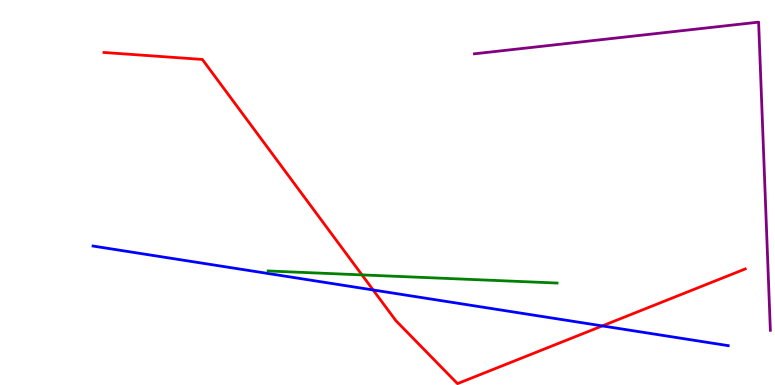[{'lines': ['blue', 'red'], 'intersections': [{'x': 4.81, 'y': 2.47}, {'x': 7.77, 'y': 1.53}]}, {'lines': ['green', 'red'], 'intersections': [{'x': 4.67, 'y': 2.86}]}, {'lines': ['purple', 'red'], 'intersections': []}, {'lines': ['blue', 'green'], 'intersections': []}, {'lines': ['blue', 'purple'], 'intersections': []}, {'lines': ['green', 'purple'], 'intersections': []}]